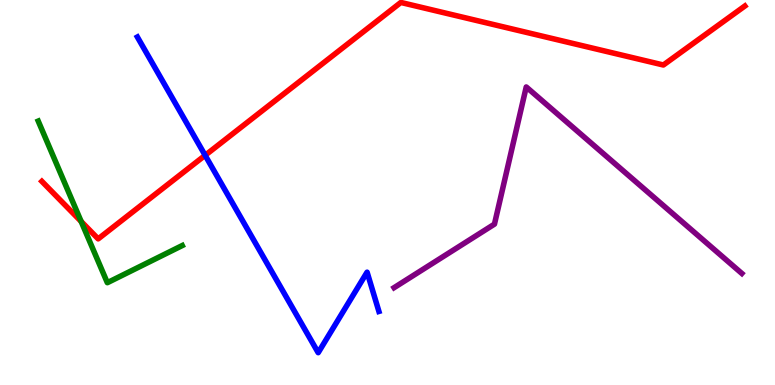[{'lines': ['blue', 'red'], 'intersections': [{'x': 2.65, 'y': 5.97}]}, {'lines': ['green', 'red'], 'intersections': [{'x': 1.05, 'y': 4.25}]}, {'lines': ['purple', 'red'], 'intersections': []}, {'lines': ['blue', 'green'], 'intersections': []}, {'lines': ['blue', 'purple'], 'intersections': []}, {'lines': ['green', 'purple'], 'intersections': []}]